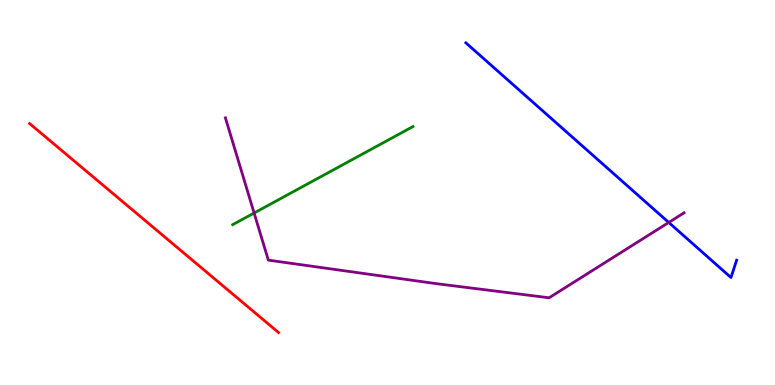[{'lines': ['blue', 'red'], 'intersections': []}, {'lines': ['green', 'red'], 'intersections': []}, {'lines': ['purple', 'red'], 'intersections': []}, {'lines': ['blue', 'green'], 'intersections': []}, {'lines': ['blue', 'purple'], 'intersections': [{'x': 8.63, 'y': 4.22}]}, {'lines': ['green', 'purple'], 'intersections': [{'x': 3.28, 'y': 4.47}]}]